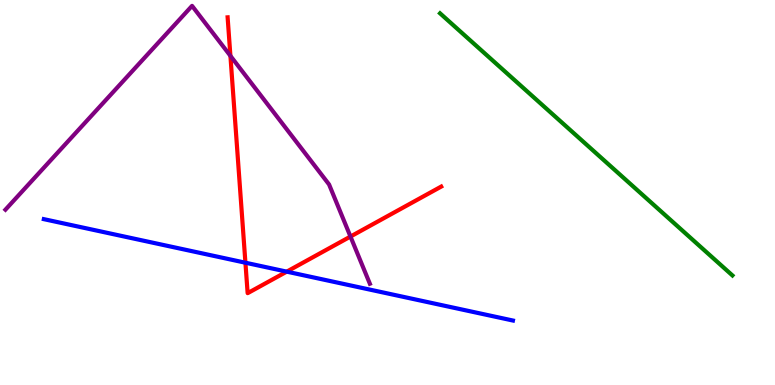[{'lines': ['blue', 'red'], 'intersections': [{'x': 3.17, 'y': 3.18}, {'x': 3.7, 'y': 2.94}]}, {'lines': ['green', 'red'], 'intersections': []}, {'lines': ['purple', 'red'], 'intersections': [{'x': 2.97, 'y': 8.55}, {'x': 4.52, 'y': 3.86}]}, {'lines': ['blue', 'green'], 'intersections': []}, {'lines': ['blue', 'purple'], 'intersections': []}, {'lines': ['green', 'purple'], 'intersections': []}]